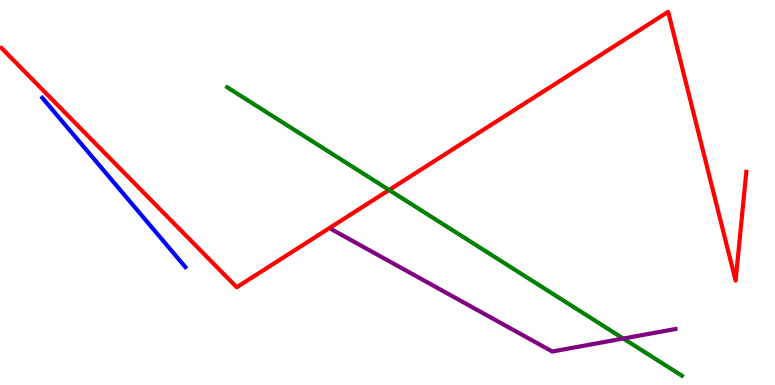[{'lines': ['blue', 'red'], 'intersections': []}, {'lines': ['green', 'red'], 'intersections': [{'x': 5.02, 'y': 5.07}]}, {'lines': ['purple', 'red'], 'intersections': []}, {'lines': ['blue', 'green'], 'intersections': []}, {'lines': ['blue', 'purple'], 'intersections': []}, {'lines': ['green', 'purple'], 'intersections': [{'x': 8.04, 'y': 1.21}]}]